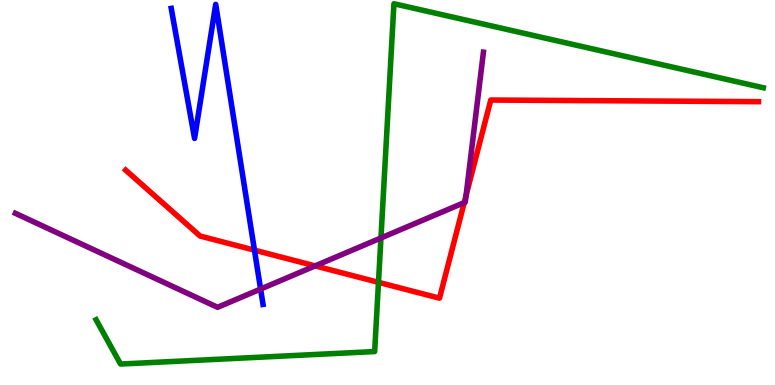[{'lines': ['blue', 'red'], 'intersections': [{'x': 3.28, 'y': 3.5}]}, {'lines': ['green', 'red'], 'intersections': [{'x': 4.88, 'y': 2.67}]}, {'lines': ['purple', 'red'], 'intersections': [{'x': 4.07, 'y': 3.09}, {'x': 5.99, 'y': 4.74}, {'x': 6.01, 'y': 4.92}]}, {'lines': ['blue', 'green'], 'intersections': []}, {'lines': ['blue', 'purple'], 'intersections': [{'x': 3.36, 'y': 2.49}]}, {'lines': ['green', 'purple'], 'intersections': [{'x': 4.92, 'y': 3.82}]}]